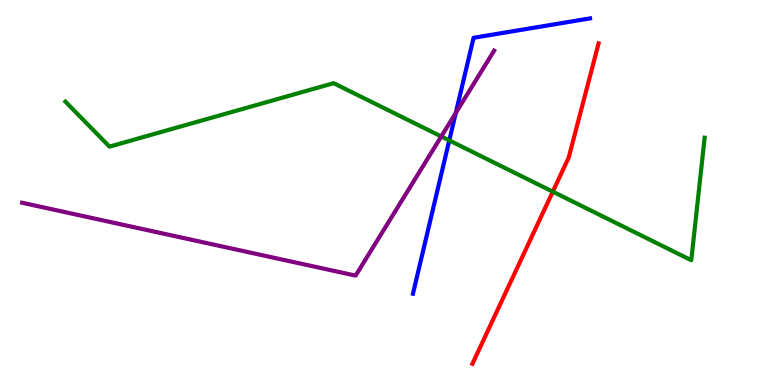[{'lines': ['blue', 'red'], 'intersections': []}, {'lines': ['green', 'red'], 'intersections': [{'x': 7.13, 'y': 5.02}]}, {'lines': ['purple', 'red'], 'intersections': []}, {'lines': ['blue', 'green'], 'intersections': [{'x': 5.8, 'y': 6.35}]}, {'lines': ['blue', 'purple'], 'intersections': [{'x': 5.88, 'y': 7.07}]}, {'lines': ['green', 'purple'], 'intersections': [{'x': 5.69, 'y': 6.46}]}]